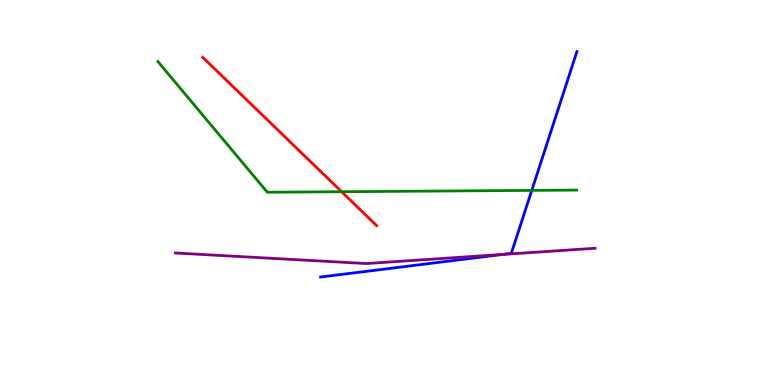[{'lines': ['blue', 'red'], 'intersections': []}, {'lines': ['green', 'red'], 'intersections': [{'x': 4.41, 'y': 5.02}]}, {'lines': ['purple', 'red'], 'intersections': []}, {'lines': ['blue', 'green'], 'intersections': [{'x': 6.86, 'y': 5.05}]}, {'lines': ['blue', 'purple'], 'intersections': [{'x': 6.48, 'y': 3.39}]}, {'lines': ['green', 'purple'], 'intersections': []}]